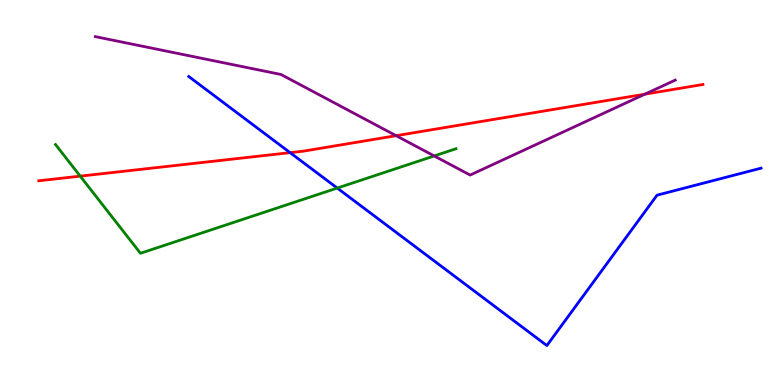[{'lines': ['blue', 'red'], 'intersections': [{'x': 3.74, 'y': 6.03}]}, {'lines': ['green', 'red'], 'intersections': [{'x': 1.04, 'y': 5.42}]}, {'lines': ['purple', 'red'], 'intersections': [{'x': 5.11, 'y': 6.48}, {'x': 8.32, 'y': 7.55}]}, {'lines': ['blue', 'green'], 'intersections': [{'x': 4.35, 'y': 5.11}]}, {'lines': ['blue', 'purple'], 'intersections': []}, {'lines': ['green', 'purple'], 'intersections': [{'x': 5.6, 'y': 5.95}]}]